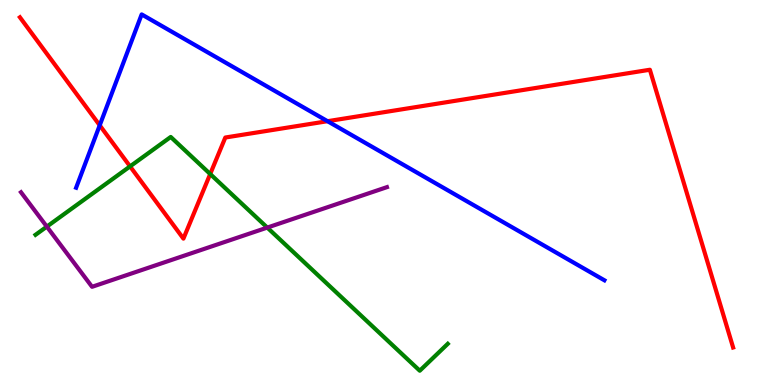[{'lines': ['blue', 'red'], 'intersections': [{'x': 1.29, 'y': 6.74}, {'x': 4.23, 'y': 6.85}]}, {'lines': ['green', 'red'], 'intersections': [{'x': 1.68, 'y': 5.68}, {'x': 2.71, 'y': 5.48}]}, {'lines': ['purple', 'red'], 'intersections': []}, {'lines': ['blue', 'green'], 'intersections': []}, {'lines': ['blue', 'purple'], 'intersections': []}, {'lines': ['green', 'purple'], 'intersections': [{'x': 0.604, 'y': 4.11}, {'x': 3.45, 'y': 4.09}]}]